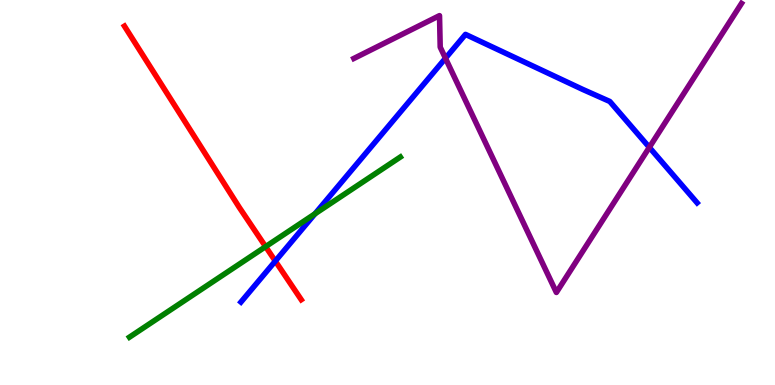[{'lines': ['blue', 'red'], 'intersections': [{'x': 3.55, 'y': 3.22}]}, {'lines': ['green', 'red'], 'intersections': [{'x': 3.43, 'y': 3.59}]}, {'lines': ['purple', 'red'], 'intersections': []}, {'lines': ['blue', 'green'], 'intersections': [{'x': 4.06, 'y': 4.45}]}, {'lines': ['blue', 'purple'], 'intersections': [{'x': 5.75, 'y': 8.49}, {'x': 8.38, 'y': 6.17}]}, {'lines': ['green', 'purple'], 'intersections': []}]